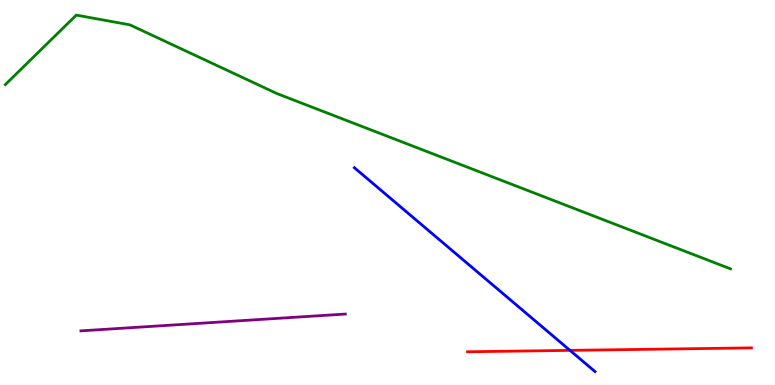[{'lines': ['blue', 'red'], 'intersections': [{'x': 7.35, 'y': 0.9}]}, {'lines': ['green', 'red'], 'intersections': []}, {'lines': ['purple', 'red'], 'intersections': []}, {'lines': ['blue', 'green'], 'intersections': []}, {'lines': ['blue', 'purple'], 'intersections': []}, {'lines': ['green', 'purple'], 'intersections': []}]